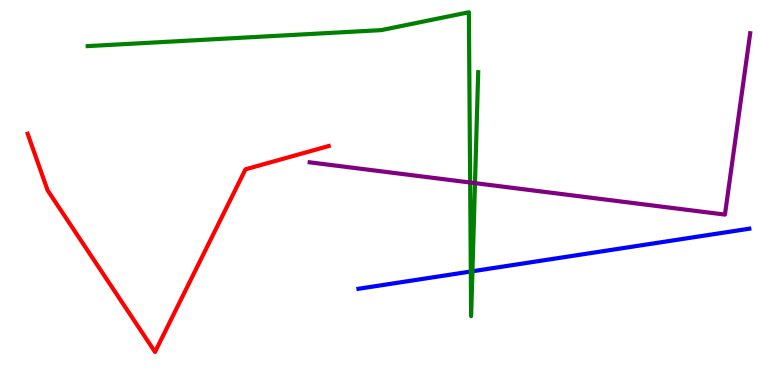[{'lines': ['blue', 'red'], 'intersections': []}, {'lines': ['green', 'red'], 'intersections': []}, {'lines': ['purple', 'red'], 'intersections': []}, {'lines': ['blue', 'green'], 'intersections': [{'x': 6.07, 'y': 2.95}, {'x': 6.1, 'y': 2.95}]}, {'lines': ['blue', 'purple'], 'intersections': []}, {'lines': ['green', 'purple'], 'intersections': [{'x': 6.07, 'y': 5.26}, {'x': 6.13, 'y': 5.24}]}]